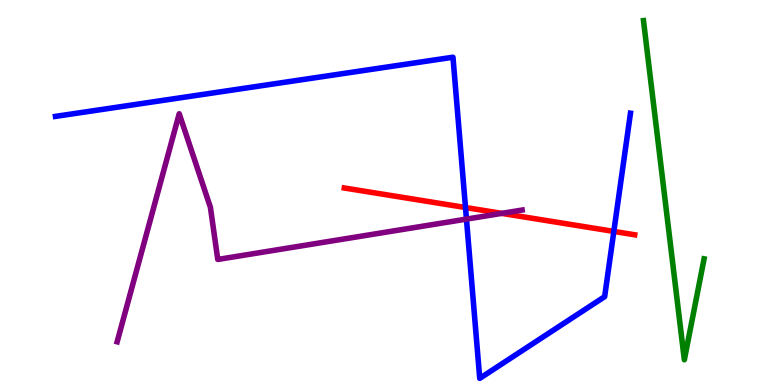[{'lines': ['blue', 'red'], 'intersections': [{'x': 6.01, 'y': 4.61}, {'x': 7.92, 'y': 3.99}]}, {'lines': ['green', 'red'], 'intersections': []}, {'lines': ['purple', 'red'], 'intersections': [{'x': 6.47, 'y': 4.46}]}, {'lines': ['blue', 'green'], 'intersections': []}, {'lines': ['blue', 'purple'], 'intersections': [{'x': 6.02, 'y': 4.31}]}, {'lines': ['green', 'purple'], 'intersections': []}]